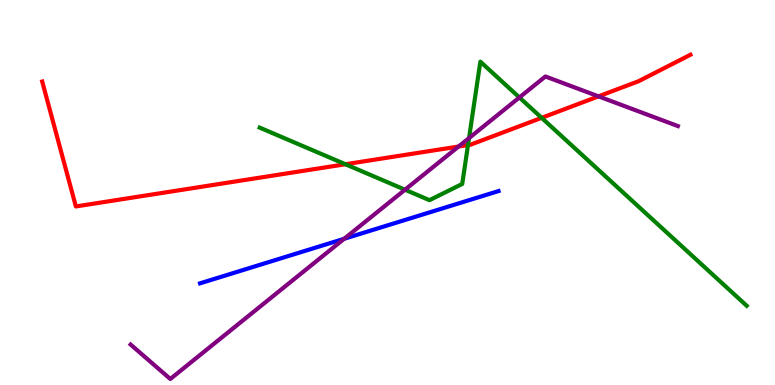[{'lines': ['blue', 'red'], 'intersections': []}, {'lines': ['green', 'red'], 'intersections': [{'x': 4.46, 'y': 5.73}, {'x': 6.04, 'y': 6.23}, {'x': 6.99, 'y': 6.94}]}, {'lines': ['purple', 'red'], 'intersections': [{'x': 5.92, 'y': 6.19}, {'x': 7.72, 'y': 7.5}]}, {'lines': ['blue', 'green'], 'intersections': []}, {'lines': ['blue', 'purple'], 'intersections': [{'x': 4.44, 'y': 3.8}]}, {'lines': ['green', 'purple'], 'intersections': [{'x': 5.23, 'y': 5.07}, {'x': 6.05, 'y': 6.41}, {'x': 6.7, 'y': 7.47}]}]